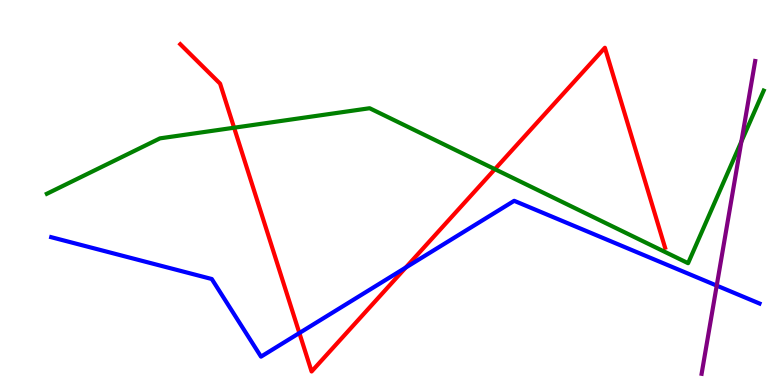[{'lines': ['blue', 'red'], 'intersections': [{'x': 3.86, 'y': 1.35}, {'x': 5.24, 'y': 3.05}]}, {'lines': ['green', 'red'], 'intersections': [{'x': 3.02, 'y': 6.68}, {'x': 6.39, 'y': 5.61}]}, {'lines': ['purple', 'red'], 'intersections': []}, {'lines': ['blue', 'green'], 'intersections': []}, {'lines': ['blue', 'purple'], 'intersections': [{'x': 9.25, 'y': 2.58}]}, {'lines': ['green', 'purple'], 'intersections': [{'x': 9.57, 'y': 6.32}]}]